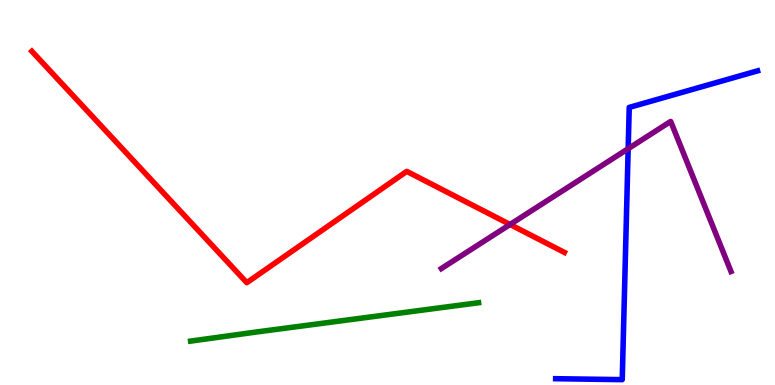[{'lines': ['blue', 'red'], 'intersections': []}, {'lines': ['green', 'red'], 'intersections': []}, {'lines': ['purple', 'red'], 'intersections': [{'x': 6.58, 'y': 4.17}]}, {'lines': ['blue', 'green'], 'intersections': []}, {'lines': ['blue', 'purple'], 'intersections': [{'x': 8.11, 'y': 6.14}]}, {'lines': ['green', 'purple'], 'intersections': []}]